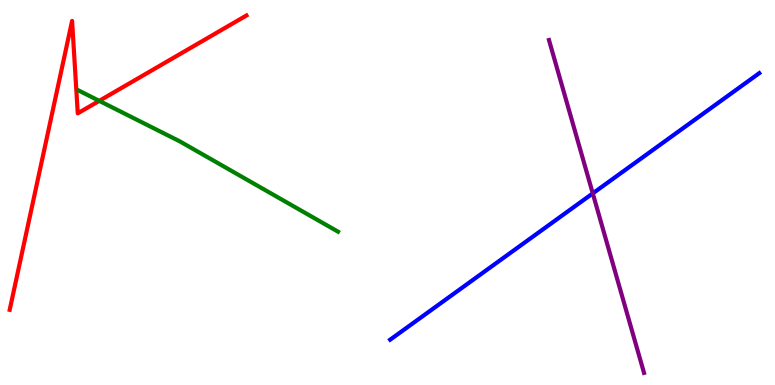[{'lines': ['blue', 'red'], 'intersections': []}, {'lines': ['green', 'red'], 'intersections': [{'x': 1.28, 'y': 7.38}]}, {'lines': ['purple', 'red'], 'intersections': []}, {'lines': ['blue', 'green'], 'intersections': []}, {'lines': ['blue', 'purple'], 'intersections': [{'x': 7.65, 'y': 4.98}]}, {'lines': ['green', 'purple'], 'intersections': []}]